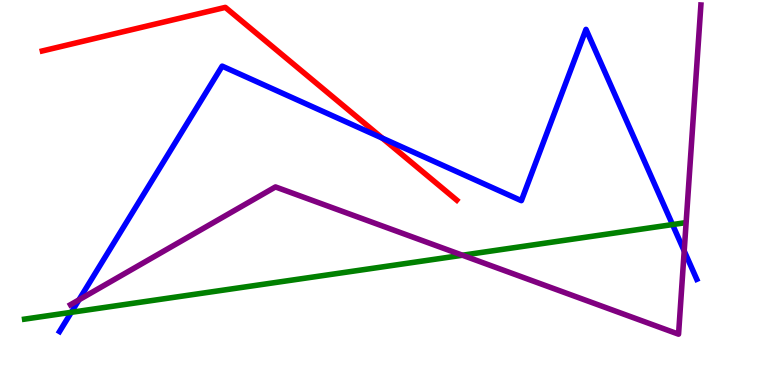[{'lines': ['blue', 'red'], 'intersections': [{'x': 4.93, 'y': 6.41}]}, {'lines': ['green', 'red'], 'intersections': []}, {'lines': ['purple', 'red'], 'intersections': []}, {'lines': ['blue', 'green'], 'intersections': [{'x': 0.92, 'y': 1.89}, {'x': 8.68, 'y': 4.17}]}, {'lines': ['blue', 'purple'], 'intersections': [{'x': 1.02, 'y': 2.21}, {'x': 8.83, 'y': 3.48}]}, {'lines': ['green', 'purple'], 'intersections': [{'x': 5.97, 'y': 3.37}]}]